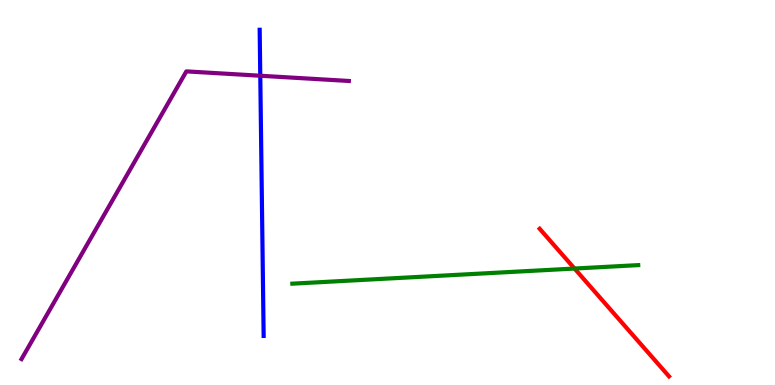[{'lines': ['blue', 'red'], 'intersections': []}, {'lines': ['green', 'red'], 'intersections': [{'x': 7.41, 'y': 3.02}]}, {'lines': ['purple', 'red'], 'intersections': []}, {'lines': ['blue', 'green'], 'intersections': []}, {'lines': ['blue', 'purple'], 'intersections': [{'x': 3.36, 'y': 8.03}]}, {'lines': ['green', 'purple'], 'intersections': []}]